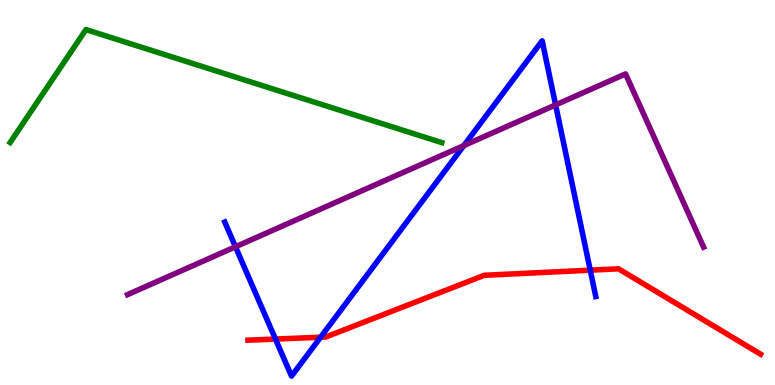[{'lines': ['blue', 'red'], 'intersections': [{'x': 3.55, 'y': 1.19}, {'x': 4.14, 'y': 1.24}, {'x': 7.62, 'y': 2.98}]}, {'lines': ['green', 'red'], 'intersections': []}, {'lines': ['purple', 'red'], 'intersections': []}, {'lines': ['blue', 'green'], 'intersections': []}, {'lines': ['blue', 'purple'], 'intersections': [{'x': 3.04, 'y': 3.59}, {'x': 5.98, 'y': 6.22}, {'x': 7.17, 'y': 7.27}]}, {'lines': ['green', 'purple'], 'intersections': []}]